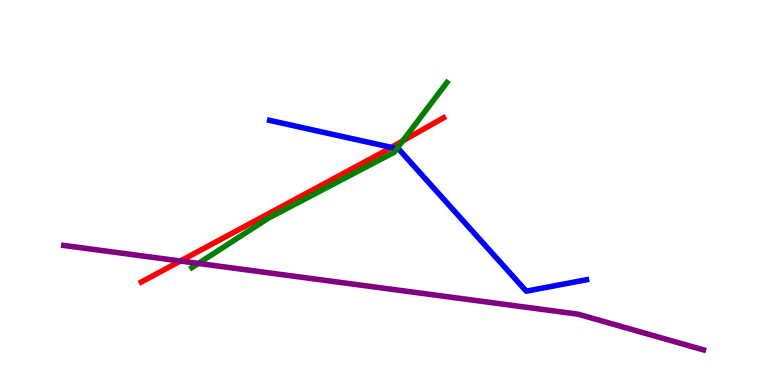[{'lines': ['blue', 'red'], 'intersections': [{'x': 5.05, 'y': 6.17}]}, {'lines': ['green', 'red'], 'intersections': [{'x': 5.2, 'y': 6.34}]}, {'lines': ['purple', 'red'], 'intersections': [{'x': 2.33, 'y': 3.22}]}, {'lines': ['blue', 'green'], 'intersections': [{'x': 5.12, 'y': 6.14}]}, {'lines': ['blue', 'purple'], 'intersections': []}, {'lines': ['green', 'purple'], 'intersections': [{'x': 2.56, 'y': 3.16}]}]